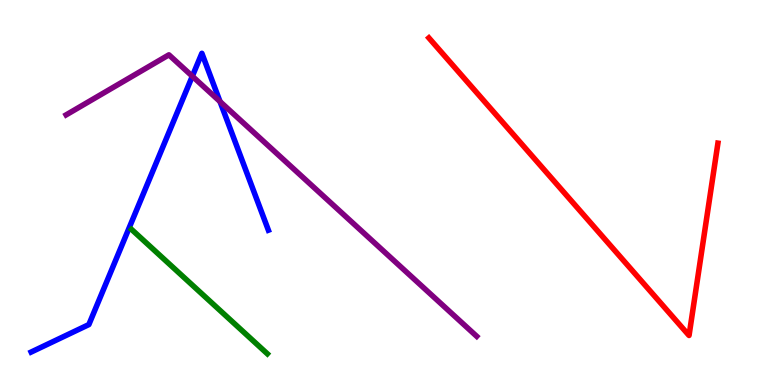[{'lines': ['blue', 'red'], 'intersections': []}, {'lines': ['green', 'red'], 'intersections': []}, {'lines': ['purple', 'red'], 'intersections': []}, {'lines': ['blue', 'green'], 'intersections': []}, {'lines': ['blue', 'purple'], 'intersections': [{'x': 2.48, 'y': 8.02}, {'x': 2.84, 'y': 7.36}]}, {'lines': ['green', 'purple'], 'intersections': []}]